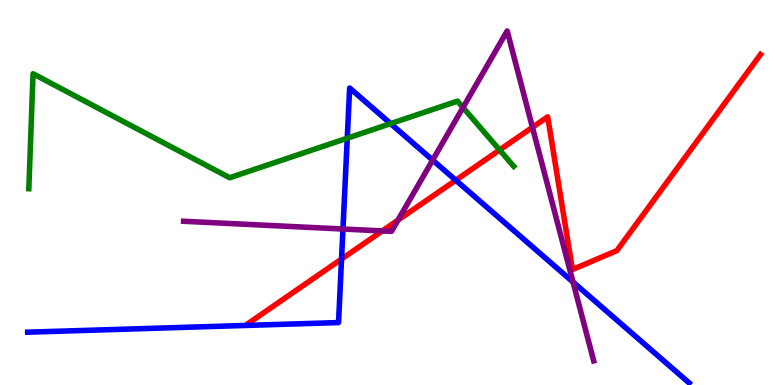[{'lines': ['blue', 'red'], 'intersections': [{'x': 4.41, 'y': 3.27}, {'x': 5.88, 'y': 5.32}]}, {'lines': ['green', 'red'], 'intersections': [{'x': 6.45, 'y': 6.1}]}, {'lines': ['purple', 'red'], 'intersections': [{'x': 4.93, 'y': 4.0}, {'x': 5.14, 'y': 4.28}, {'x': 6.87, 'y': 6.69}]}, {'lines': ['blue', 'green'], 'intersections': [{'x': 4.48, 'y': 6.41}, {'x': 5.04, 'y': 6.79}]}, {'lines': ['blue', 'purple'], 'intersections': [{'x': 4.43, 'y': 4.05}, {'x': 5.58, 'y': 5.84}, {'x': 7.39, 'y': 2.67}]}, {'lines': ['green', 'purple'], 'intersections': [{'x': 5.97, 'y': 7.21}]}]